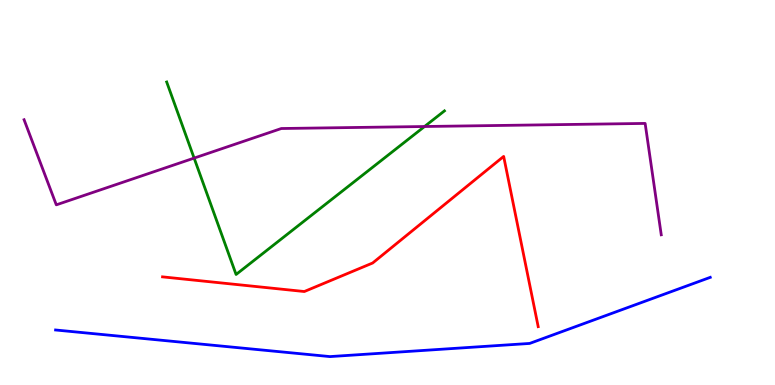[{'lines': ['blue', 'red'], 'intersections': []}, {'lines': ['green', 'red'], 'intersections': []}, {'lines': ['purple', 'red'], 'intersections': []}, {'lines': ['blue', 'green'], 'intersections': []}, {'lines': ['blue', 'purple'], 'intersections': []}, {'lines': ['green', 'purple'], 'intersections': [{'x': 2.5, 'y': 5.89}, {'x': 5.48, 'y': 6.71}]}]